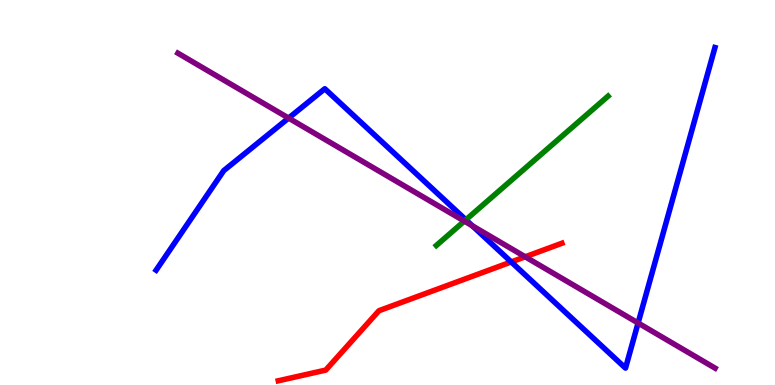[{'lines': ['blue', 'red'], 'intersections': [{'x': 6.6, 'y': 3.2}]}, {'lines': ['green', 'red'], 'intersections': []}, {'lines': ['purple', 'red'], 'intersections': [{'x': 6.78, 'y': 3.33}]}, {'lines': ['blue', 'green'], 'intersections': [{'x': 6.01, 'y': 4.29}]}, {'lines': ['blue', 'purple'], 'intersections': [{'x': 3.72, 'y': 6.93}, {'x': 6.09, 'y': 4.13}, {'x': 8.23, 'y': 1.61}]}, {'lines': ['green', 'purple'], 'intersections': [{'x': 5.99, 'y': 4.26}]}]